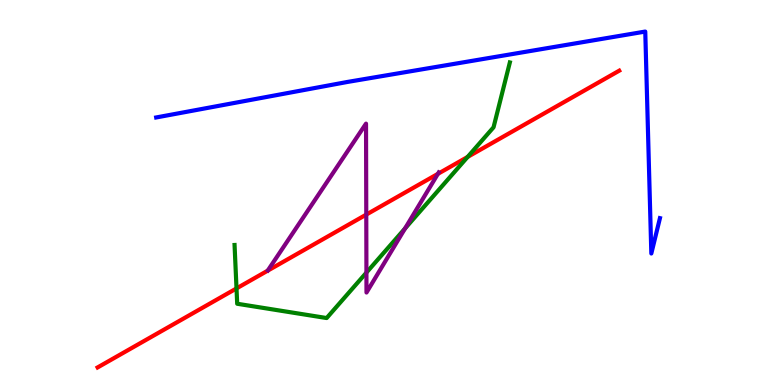[{'lines': ['blue', 'red'], 'intersections': []}, {'lines': ['green', 'red'], 'intersections': [{'x': 3.05, 'y': 2.51}, {'x': 6.03, 'y': 5.92}]}, {'lines': ['purple', 'red'], 'intersections': [{'x': 4.73, 'y': 4.43}, {'x': 5.65, 'y': 5.48}]}, {'lines': ['blue', 'green'], 'intersections': []}, {'lines': ['blue', 'purple'], 'intersections': []}, {'lines': ['green', 'purple'], 'intersections': [{'x': 4.73, 'y': 2.92}, {'x': 5.23, 'y': 4.07}]}]